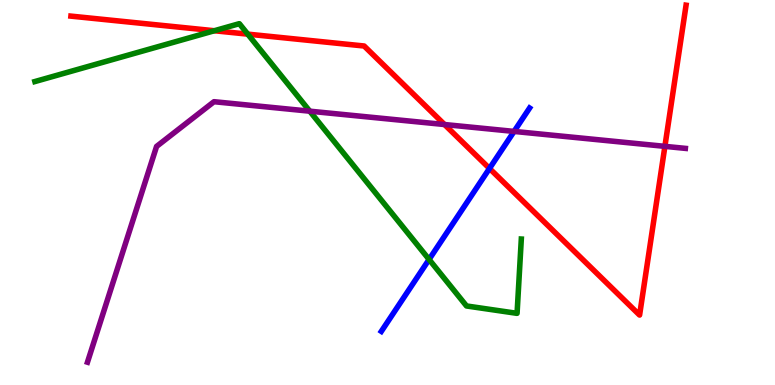[{'lines': ['blue', 'red'], 'intersections': [{'x': 6.32, 'y': 5.62}]}, {'lines': ['green', 'red'], 'intersections': [{'x': 2.77, 'y': 9.2}, {'x': 3.2, 'y': 9.11}]}, {'lines': ['purple', 'red'], 'intersections': [{'x': 5.74, 'y': 6.77}, {'x': 8.58, 'y': 6.2}]}, {'lines': ['blue', 'green'], 'intersections': [{'x': 5.54, 'y': 3.26}]}, {'lines': ['blue', 'purple'], 'intersections': [{'x': 6.63, 'y': 6.59}]}, {'lines': ['green', 'purple'], 'intersections': [{'x': 4.0, 'y': 7.11}]}]